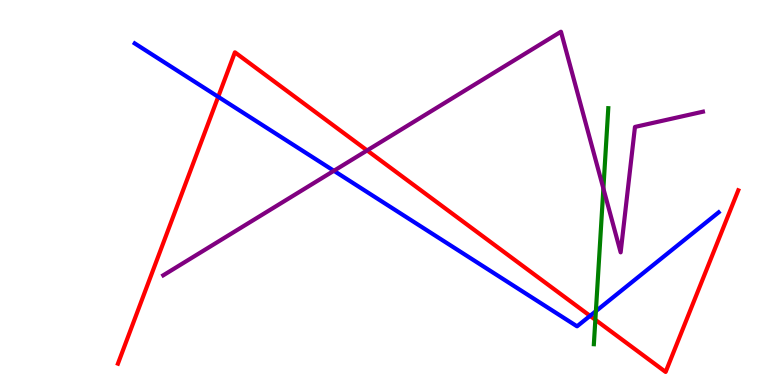[{'lines': ['blue', 'red'], 'intersections': [{'x': 2.82, 'y': 7.49}, {'x': 7.61, 'y': 1.8}]}, {'lines': ['green', 'red'], 'intersections': [{'x': 7.68, 'y': 1.69}]}, {'lines': ['purple', 'red'], 'intersections': [{'x': 4.74, 'y': 6.09}]}, {'lines': ['blue', 'green'], 'intersections': [{'x': 7.69, 'y': 1.92}]}, {'lines': ['blue', 'purple'], 'intersections': [{'x': 4.31, 'y': 5.56}]}, {'lines': ['green', 'purple'], 'intersections': [{'x': 7.79, 'y': 5.1}]}]